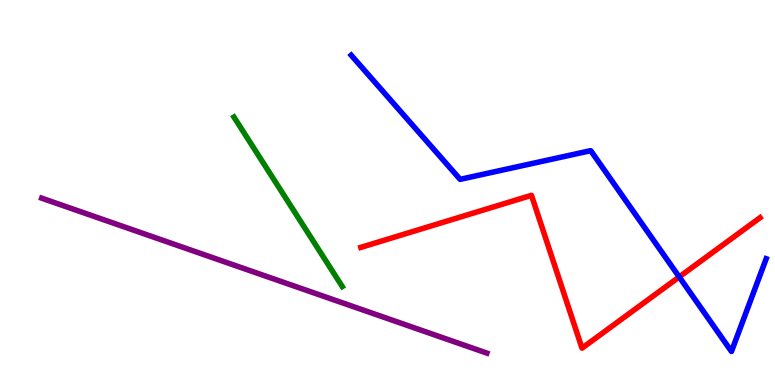[{'lines': ['blue', 'red'], 'intersections': [{'x': 8.76, 'y': 2.81}]}, {'lines': ['green', 'red'], 'intersections': []}, {'lines': ['purple', 'red'], 'intersections': []}, {'lines': ['blue', 'green'], 'intersections': []}, {'lines': ['blue', 'purple'], 'intersections': []}, {'lines': ['green', 'purple'], 'intersections': []}]